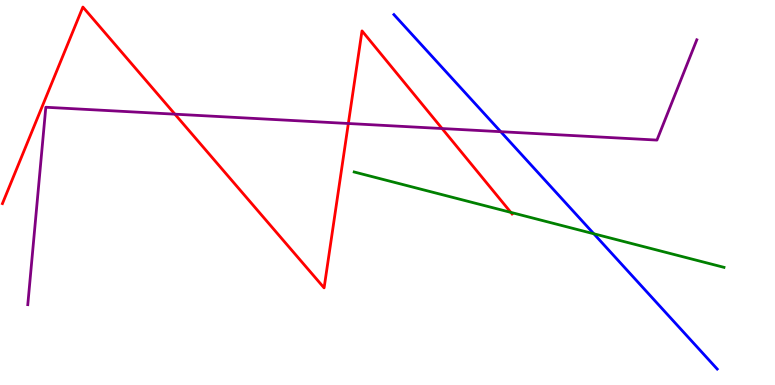[{'lines': ['blue', 'red'], 'intersections': []}, {'lines': ['green', 'red'], 'intersections': [{'x': 6.59, 'y': 4.48}]}, {'lines': ['purple', 'red'], 'intersections': [{'x': 2.26, 'y': 7.03}, {'x': 4.49, 'y': 6.79}, {'x': 5.7, 'y': 6.66}]}, {'lines': ['blue', 'green'], 'intersections': [{'x': 7.66, 'y': 3.93}]}, {'lines': ['blue', 'purple'], 'intersections': [{'x': 6.46, 'y': 6.58}]}, {'lines': ['green', 'purple'], 'intersections': []}]